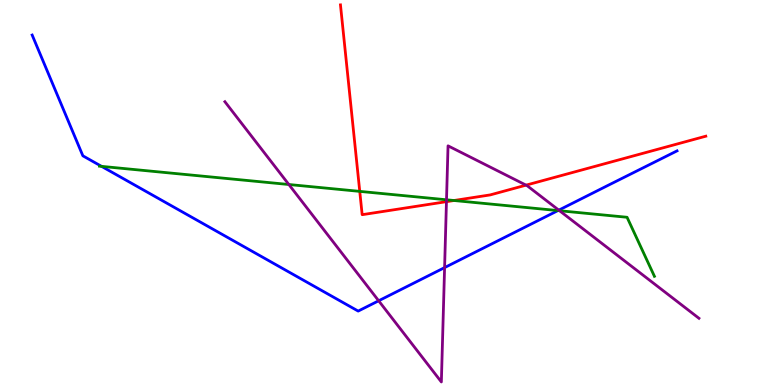[{'lines': ['blue', 'red'], 'intersections': []}, {'lines': ['green', 'red'], 'intersections': [{'x': 4.64, 'y': 5.03}, {'x': 5.86, 'y': 4.79}]}, {'lines': ['purple', 'red'], 'intersections': [{'x': 5.76, 'y': 4.76}, {'x': 6.79, 'y': 5.19}]}, {'lines': ['blue', 'green'], 'intersections': [{'x': 1.31, 'y': 5.68}, {'x': 7.2, 'y': 4.53}]}, {'lines': ['blue', 'purple'], 'intersections': [{'x': 4.89, 'y': 2.19}, {'x': 5.74, 'y': 3.05}, {'x': 7.21, 'y': 4.54}]}, {'lines': ['green', 'purple'], 'intersections': [{'x': 3.73, 'y': 5.21}, {'x': 5.76, 'y': 4.81}, {'x': 7.22, 'y': 4.53}]}]